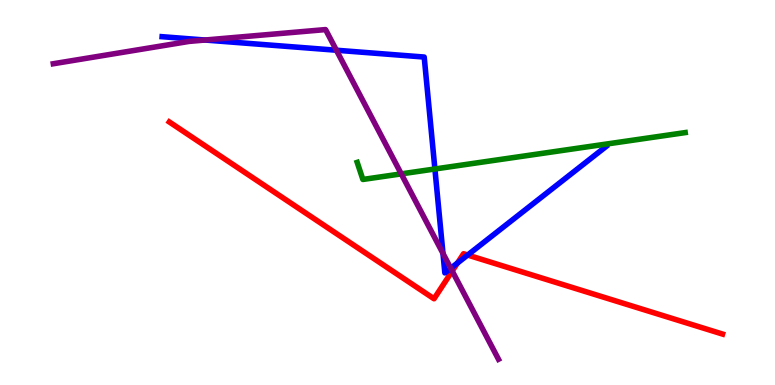[{'lines': ['blue', 'red'], 'intersections': [{'x': 5.9, 'y': 3.17}, {'x': 6.03, 'y': 3.38}]}, {'lines': ['green', 'red'], 'intersections': []}, {'lines': ['purple', 'red'], 'intersections': [{'x': 5.84, 'y': 2.96}]}, {'lines': ['blue', 'green'], 'intersections': [{'x': 5.61, 'y': 5.61}]}, {'lines': ['blue', 'purple'], 'intersections': [{'x': 2.65, 'y': 8.96}, {'x': 4.34, 'y': 8.7}, {'x': 5.72, 'y': 3.42}, {'x': 5.82, 'y': 3.03}]}, {'lines': ['green', 'purple'], 'intersections': [{'x': 5.18, 'y': 5.48}]}]